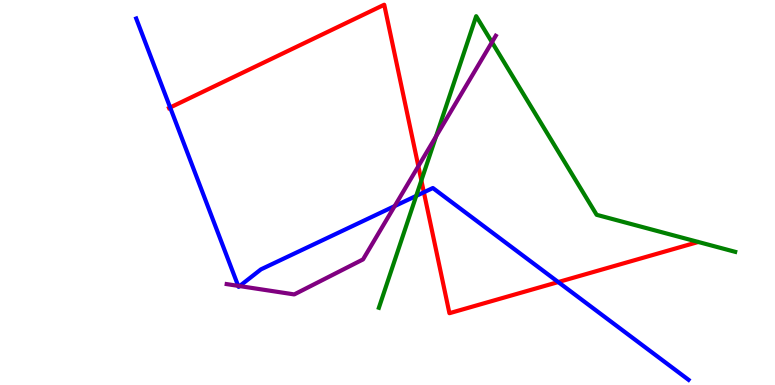[{'lines': ['blue', 'red'], 'intersections': [{'x': 2.2, 'y': 7.21}, {'x': 5.47, 'y': 5.01}, {'x': 7.2, 'y': 2.67}]}, {'lines': ['green', 'red'], 'intersections': [{'x': 5.44, 'y': 5.31}]}, {'lines': ['purple', 'red'], 'intersections': [{'x': 5.4, 'y': 5.68}]}, {'lines': ['blue', 'green'], 'intersections': [{'x': 5.37, 'y': 4.91}]}, {'lines': ['blue', 'purple'], 'intersections': [{'x': 3.07, 'y': 2.58}, {'x': 3.09, 'y': 2.57}, {'x': 5.09, 'y': 4.65}]}, {'lines': ['green', 'purple'], 'intersections': [{'x': 5.63, 'y': 6.46}, {'x': 6.35, 'y': 8.9}]}]